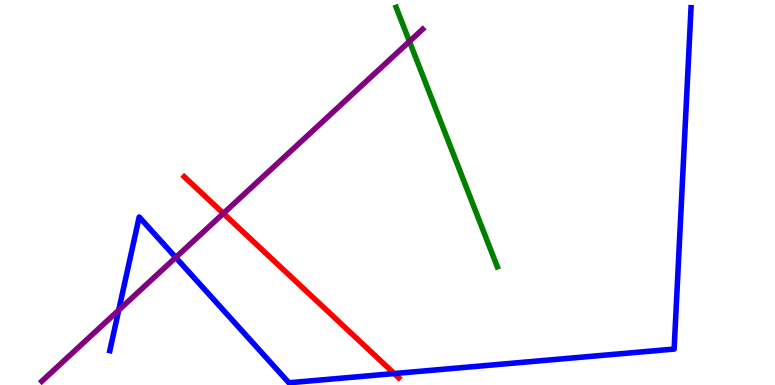[{'lines': ['blue', 'red'], 'intersections': [{'x': 5.09, 'y': 0.297}]}, {'lines': ['green', 'red'], 'intersections': []}, {'lines': ['purple', 'red'], 'intersections': [{'x': 2.88, 'y': 4.46}]}, {'lines': ['blue', 'green'], 'intersections': []}, {'lines': ['blue', 'purple'], 'intersections': [{'x': 1.53, 'y': 1.94}, {'x': 2.27, 'y': 3.31}]}, {'lines': ['green', 'purple'], 'intersections': [{'x': 5.28, 'y': 8.92}]}]